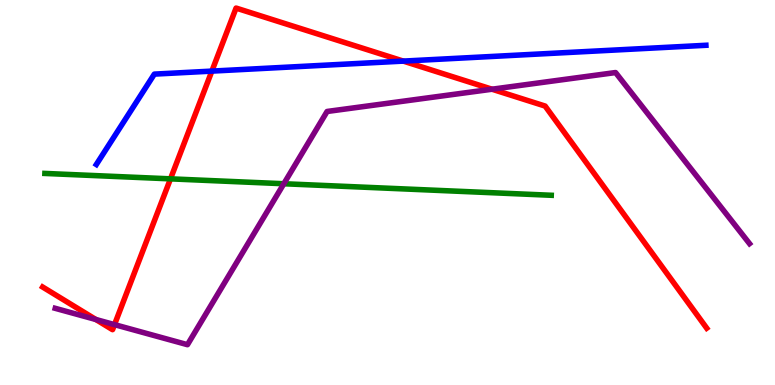[{'lines': ['blue', 'red'], 'intersections': [{'x': 2.73, 'y': 8.15}, {'x': 5.2, 'y': 8.41}]}, {'lines': ['green', 'red'], 'intersections': [{'x': 2.2, 'y': 5.35}]}, {'lines': ['purple', 'red'], 'intersections': [{'x': 1.24, 'y': 1.7}, {'x': 1.48, 'y': 1.57}, {'x': 6.35, 'y': 7.68}]}, {'lines': ['blue', 'green'], 'intersections': []}, {'lines': ['blue', 'purple'], 'intersections': []}, {'lines': ['green', 'purple'], 'intersections': [{'x': 3.66, 'y': 5.23}]}]